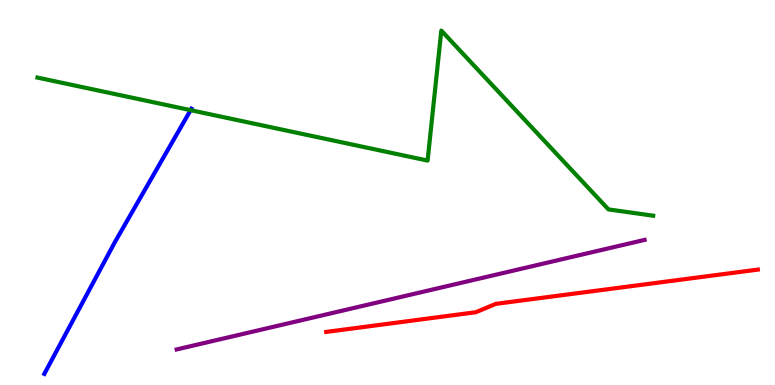[{'lines': ['blue', 'red'], 'intersections': []}, {'lines': ['green', 'red'], 'intersections': []}, {'lines': ['purple', 'red'], 'intersections': []}, {'lines': ['blue', 'green'], 'intersections': [{'x': 2.46, 'y': 7.14}]}, {'lines': ['blue', 'purple'], 'intersections': []}, {'lines': ['green', 'purple'], 'intersections': []}]